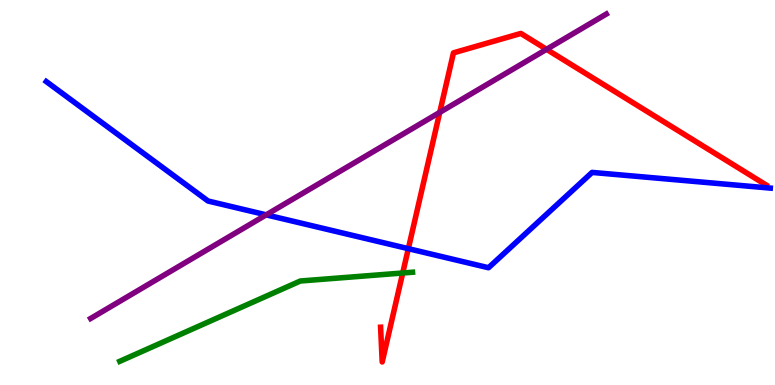[{'lines': ['blue', 'red'], 'intersections': [{'x': 5.27, 'y': 3.54}]}, {'lines': ['green', 'red'], 'intersections': [{'x': 5.2, 'y': 2.91}]}, {'lines': ['purple', 'red'], 'intersections': [{'x': 5.67, 'y': 7.08}, {'x': 7.05, 'y': 8.72}]}, {'lines': ['blue', 'green'], 'intersections': []}, {'lines': ['blue', 'purple'], 'intersections': [{'x': 3.43, 'y': 4.42}]}, {'lines': ['green', 'purple'], 'intersections': []}]